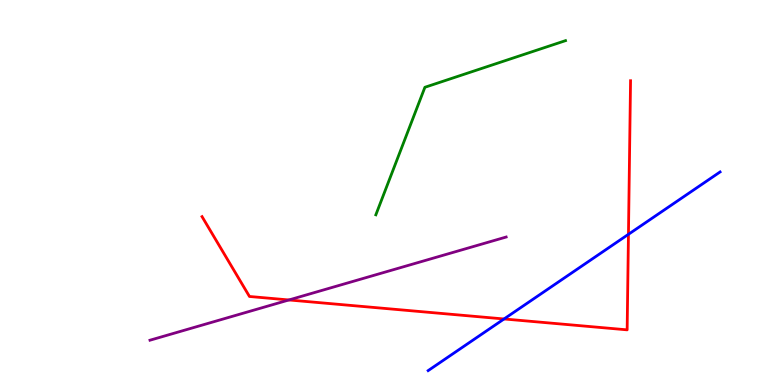[{'lines': ['blue', 'red'], 'intersections': [{'x': 6.5, 'y': 1.72}, {'x': 8.11, 'y': 3.91}]}, {'lines': ['green', 'red'], 'intersections': []}, {'lines': ['purple', 'red'], 'intersections': [{'x': 3.73, 'y': 2.21}]}, {'lines': ['blue', 'green'], 'intersections': []}, {'lines': ['blue', 'purple'], 'intersections': []}, {'lines': ['green', 'purple'], 'intersections': []}]